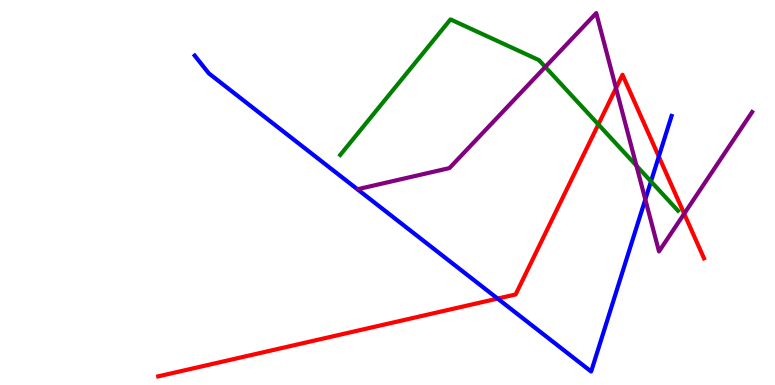[{'lines': ['blue', 'red'], 'intersections': [{'x': 6.42, 'y': 2.24}, {'x': 8.5, 'y': 5.93}]}, {'lines': ['green', 'red'], 'intersections': [{'x': 7.72, 'y': 6.77}]}, {'lines': ['purple', 'red'], 'intersections': [{'x': 7.95, 'y': 7.71}, {'x': 8.83, 'y': 4.45}]}, {'lines': ['blue', 'green'], 'intersections': [{'x': 8.4, 'y': 5.29}]}, {'lines': ['blue', 'purple'], 'intersections': [{'x': 8.33, 'y': 4.82}]}, {'lines': ['green', 'purple'], 'intersections': [{'x': 7.04, 'y': 8.26}, {'x': 8.21, 'y': 5.7}]}]